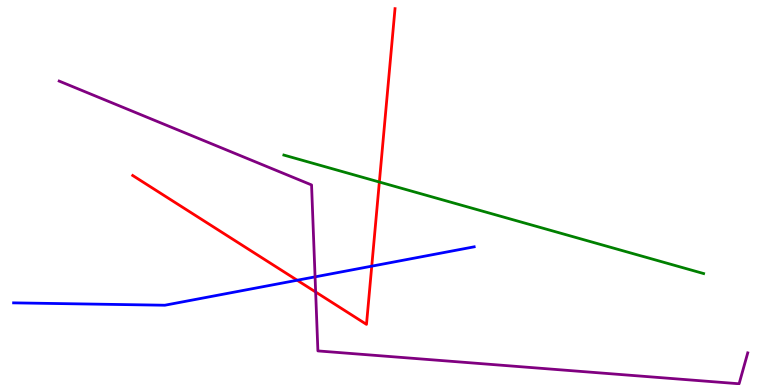[{'lines': ['blue', 'red'], 'intersections': [{'x': 3.83, 'y': 2.72}, {'x': 4.8, 'y': 3.09}]}, {'lines': ['green', 'red'], 'intersections': [{'x': 4.89, 'y': 5.27}]}, {'lines': ['purple', 'red'], 'intersections': [{'x': 4.07, 'y': 2.42}]}, {'lines': ['blue', 'green'], 'intersections': []}, {'lines': ['blue', 'purple'], 'intersections': [{'x': 4.07, 'y': 2.81}]}, {'lines': ['green', 'purple'], 'intersections': []}]